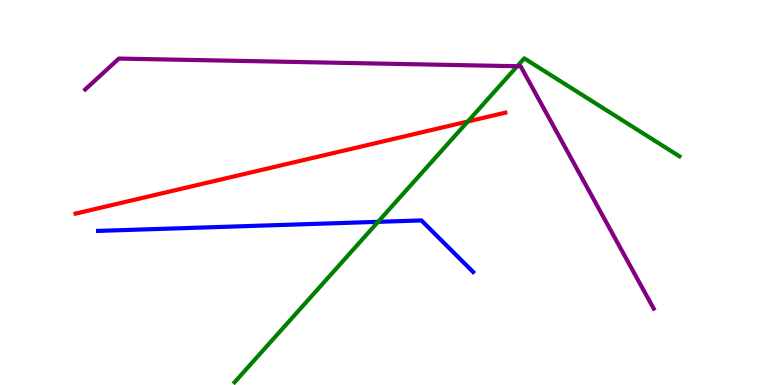[{'lines': ['blue', 'red'], 'intersections': []}, {'lines': ['green', 'red'], 'intersections': [{'x': 6.04, 'y': 6.84}]}, {'lines': ['purple', 'red'], 'intersections': []}, {'lines': ['blue', 'green'], 'intersections': [{'x': 4.88, 'y': 4.24}]}, {'lines': ['blue', 'purple'], 'intersections': []}, {'lines': ['green', 'purple'], 'intersections': [{'x': 6.67, 'y': 8.28}]}]